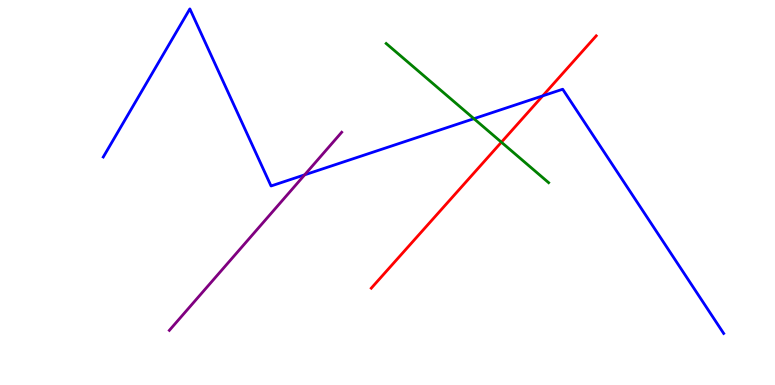[{'lines': ['blue', 'red'], 'intersections': [{'x': 7.0, 'y': 7.51}]}, {'lines': ['green', 'red'], 'intersections': [{'x': 6.47, 'y': 6.31}]}, {'lines': ['purple', 'red'], 'intersections': []}, {'lines': ['blue', 'green'], 'intersections': [{'x': 6.12, 'y': 6.92}]}, {'lines': ['blue', 'purple'], 'intersections': [{'x': 3.93, 'y': 5.46}]}, {'lines': ['green', 'purple'], 'intersections': []}]